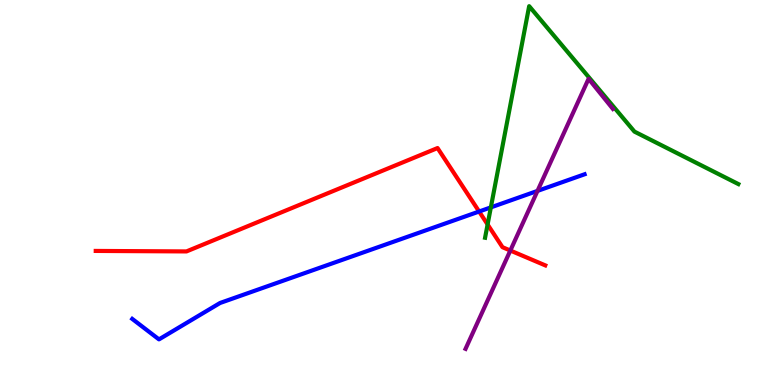[{'lines': ['blue', 'red'], 'intersections': [{'x': 6.18, 'y': 4.51}]}, {'lines': ['green', 'red'], 'intersections': [{'x': 6.29, 'y': 4.17}]}, {'lines': ['purple', 'red'], 'intersections': [{'x': 6.58, 'y': 3.49}]}, {'lines': ['blue', 'green'], 'intersections': [{'x': 6.33, 'y': 4.61}]}, {'lines': ['blue', 'purple'], 'intersections': [{'x': 6.94, 'y': 5.04}]}, {'lines': ['green', 'purple'], 'intersections': []}]